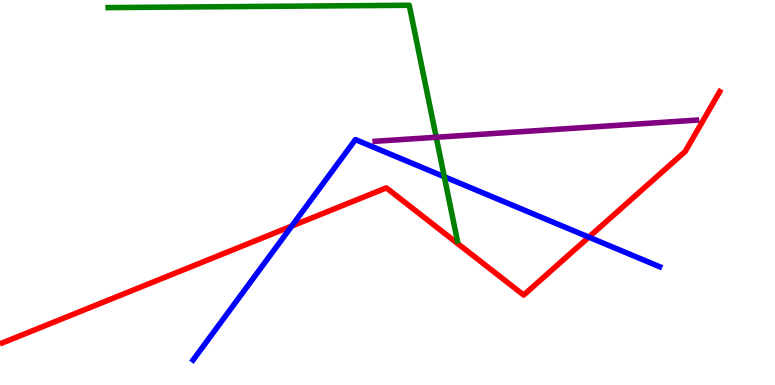[{'lines': ['blue', 'red'], 'intersections': [{'x': 3.76, 'y': 4.13}, {'x': 7.6, 'y': 3.84}]}, {'lines': ['green', 'red'], 'intersections': []}, {'lines': ['purple', 'red'], 'intersections': []}, {'lines': ['blue', 'green'], 'intersections': [{'x': 5.73, 'y': 5.41}]}, {'lines': ['blue', 'purple'], 'intersections': []}, {'lines': ['green', 'purple'], 'intersections': [{'x': 5.63, 'y': 6.43}]}]